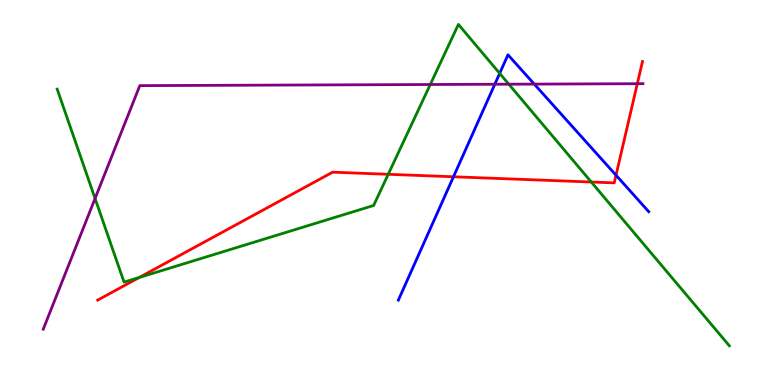[{'lines': ['blue', 'red'], 'intersections': [{'x': 5.85, 'y': 5.41}, {'x': 7.95, 'y': 5.45}]}, {'lines': ['green', 'red'], 'intersections': [{'x': 1.8, 'y': 2.79}, {'x': 5.01, 'y': 5.47}, {'x': 7.63, 'y': 5.27}]}, {'lines': ['purple', 'red'], 'intersections': [{'x': 8.22, 'y': 7.83}]}, {'lines': ['blue', 'green'], 'intersections': [{'x': 6.45, 'y': 8.09}]}, {'lines': ['blue', 'purple'], 'intersections': [{'x': 6.38, 'y': 7.81}, {'x': 6.89, 'y': 7.82}]}, {'lines': ['green', 'purple'], 'intersections': [{'x': 1.23, 'y': 4.84}, {'x': 5.55, 'y': 7.81}, {'x': 6.57, 'y': 7.81}]}]